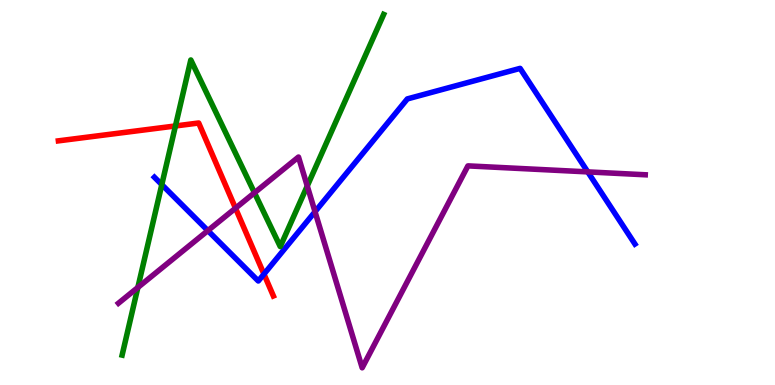[{'lines': ['blue', 'red'], 'intersections': [{'x': 3.41, 'y': 2.88}]}, {'lines': ['green', 'red'], 'intersections': [{'x': 2.26, 'y': 6.73}]}, {'lines': ['purple', 'red'], 'intersections': [{'x': 3.04, 'y': 4.59}]}, {'lines': ['blue', 'green'], 'intersections': [{'x': 2.09, 'y': 5.2}]}, {'lines': ['blue', 'purple'], 'intersections': [{'x': 2.68, 'y': 4.01}, {'x': 4.06, 'y': 4.5}, {'x': 7.58, 'y': 5.54}]}, {'lines': ['green', 'purple'], 'intersections': [{'x': 1.78, 'y': 2.53}, {'x': 3.28, 'y': 4.99}, {'x': 3.96, 'y': 5.17}]}]